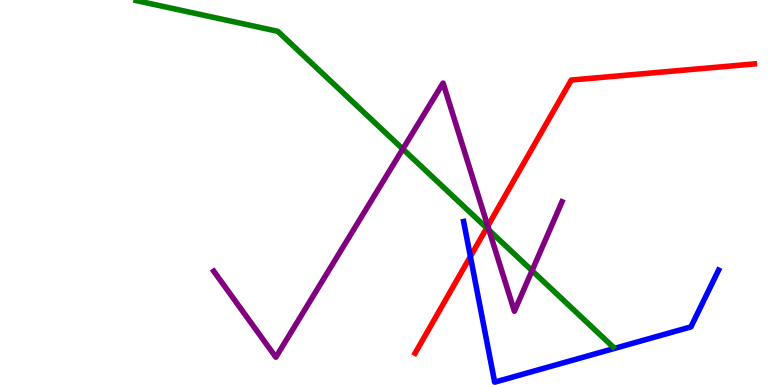[{'lines': ['blue', 'red'], 'intersections': [{'x': 6.07, 'y': 3.34}]}, {'lines': ['green', 'red'], 'intersections': [{'x': 6.28, 'y': 4.08}]}, {'lines': ['purple', 'red'], 'intersections': [{'x': 6.29, 'y': 4.13}]}, {'lines': ['blue', 'green'], 'intersections': []}, {'lines': ['blue', 'purple'], 'intersections': []}, {'lines': ['green', 'purple'], 'intersections': [{'x': 5.2, 'y': 6.13}, {'x': 6.31, 'y': 4.02}, {'x': 6.87, 'y': 2.97}]}]